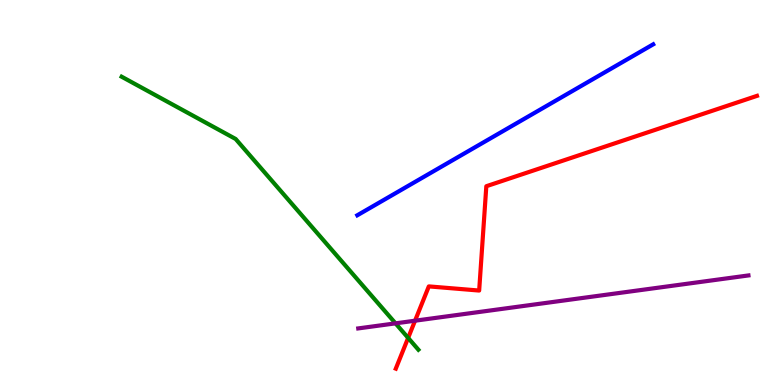[{'lines': ['blue', 'red'], 'intersections': []}, {'lines': ['green', 'red'], 'intersections': [{'x': 5.27, 'y': 1.22}]}, {'lines': ['purple', 'red'], 'intersections': [{'x': 5.36, 'y': 1.67}]}, {'lines': ['blue', 'green'], 'intersections': []}, {'lines': ['blue', 'purple'], 'intersections': []}, {'lines': ['green', 'purple'], 'intersections': [{'x': 5.1, 'y': 1.6}]}]